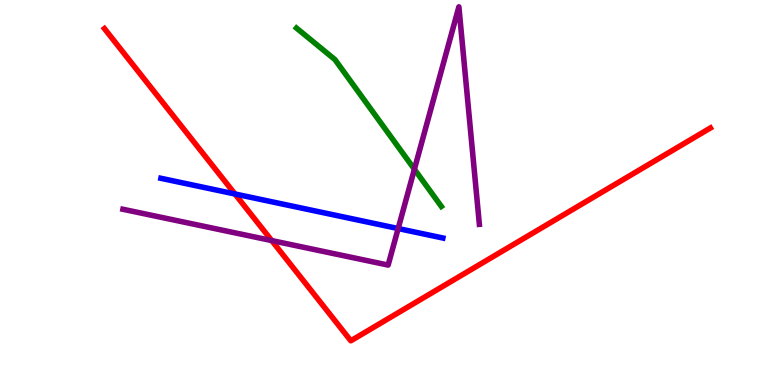[{'lines': ['blue', 'red'], 'intersections': [{'x': 3.03, 'y': 4.96}]}, {'lines': ['green', 'red'], 'intersections': []}, {'lines': ['purple', 'red'], 'intersections': [{'x': 3.51, 'y': 3.75}]}, {'lines': ['blue', 'green'], 'intersections': []}, {'lines': ['blue', 'purple'], 'intersections': [{'x': 5.14, 'y': 4.06}]}, {'lines': ['green', 'purple'], 'intersections': [{'x': 5.35, 'y': 5.6}]}]